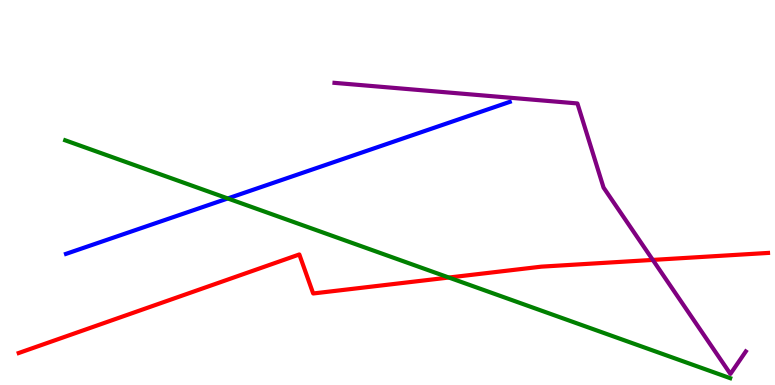[{'lines': ['blue', 'red'], 'intersections': []}, {'lines': ['green', 'red'], 'intersections': [{'x': 5.79, 'y': 2.79}]}, {'lines': ['purple', 'red'], 'intersections': [{'x': 8.42, 'y': 3.25}]}, {'lines': ['blue', 'green'], 'intersections': [{'x': 2.94, 'y': 4.85}]}, {'lines': ['blue', 'purple'], 'intersections': []}, {'lines': ['green', 'purple'], 'intersections': []}]